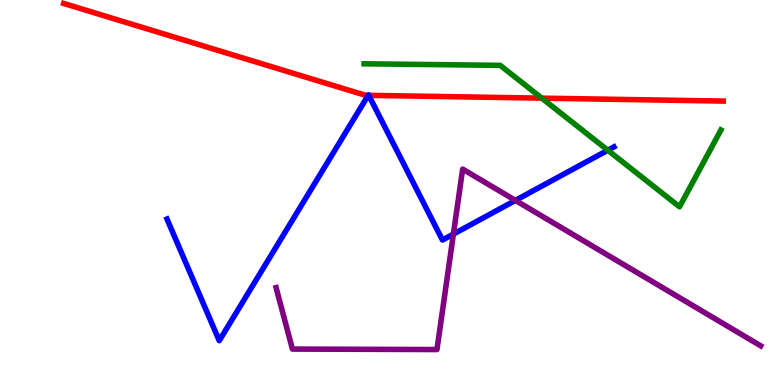[{'lines': ['blue', 'red'], 'intersections': [{'x': 4.75, 'y': 7.52}, {'x': 4.76, 'y': 7.52}]}, {'lines': ['green', 'red'], 'intersections': [{'x': 6.99, 'y': 7.45}]}, {'lines': ['purple', 'red'], 'intersections': []}, {'lines': ['blue', 'green'], 'intersections': [{'x': 7.84, 'y': 6.1}]}, {'lines': ['blue', 'purple'], 'intersections': [{'x': 5.85, 'y': 3.92}, {'x': 6.65, 'y': 4.79}]}, {'lines': ['green', 'purple'], 'intersections': []}]